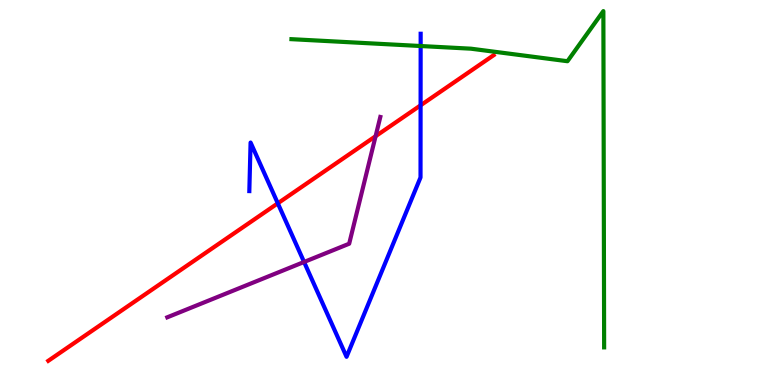[{'lines': ['blue', 'red'], 'intersections': [{'x': 3.58, 'y': 4.72}, {'x': 5.43, 'y': 7.26}]}, {'lines': ['green', 'red'], 'intersections': []}, {'lines': ['purple', 'red'], 'intersections': [{'x': 4.85, 'y': 6.46}]}, {'lines': ['blue', 'green'], 'intersections': [{'x': 5.43, 'y': 8.8}]}, {'lines': ['blue', 'purple'], 'intersections': [{'x': 3.92, 'y': 3.2}]}, {'lines': ['green', 'purple'], 'intersections': []}]